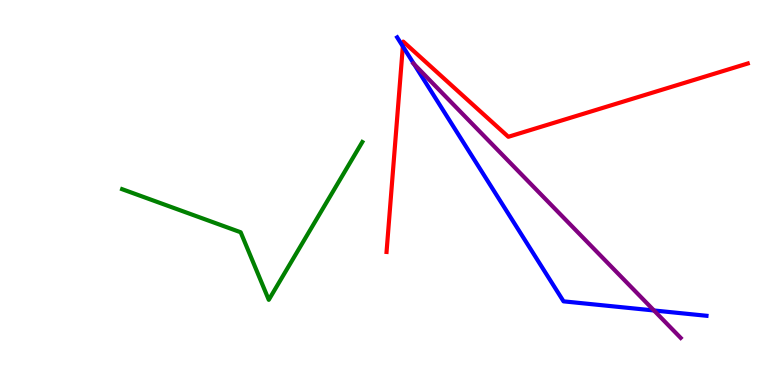[{'lines': ['blue', 'red'], 'intersections': [{'x': 5.2, 'y': 8.8}]}, {'lines': ['green', 'red'], 'intersections': []}, {'lines': ['purple', 'red'], 'intersections': []}, {'lines': ['blue', 'green'], 'intersections': []}, {'lines': ['blue', 'purple'], 'intersections': [{'x': 5.34, 'y': 8.34}, {'x': 8.44, 'y': 1.94}]}, {'lines': ['green', 'purple'], 'intersections': []}]